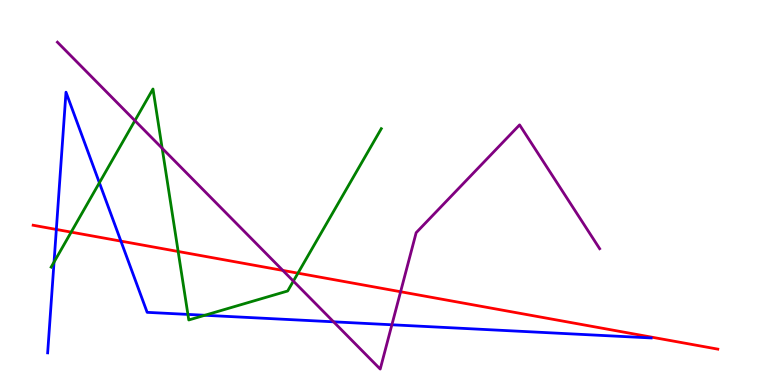[{'lines': ['blue', 'red'], 'intersections': [{'x': 0.727, 'y': 4.04}, {'x': 1.56, 'y': 3.74}]}, {'lines': ['green', 'red'], 'intersections': [{'x': 0.918, 'y': 3.97}, {'x': 2.3, 'y': 3.47}, {'x': 3.84, 'y': 2.9}]}, {'lines': ['purple', 'red'], 'intersections': [{'x': 3.65, 'y': 2.98}, {'x': 5.17, 'y': 2.42}]}, {'lines': ['blue', 'green'], 'intersections': [{'x': 0.697, 'y': 3.19}, {'x': 1.28, 'y': 5.25}, {'x': 2.42, 'y': 1.83}, {'x': 2.64, 'y': 1.81}]}, {'lines': ['blue', 'purple'], 'intersections': [{'x': 4.3, 'y': 1.64}, {'x': 5.06, 'y': 1.56}]}, {'lines': ['green', 'purple'], 'intersections': [{'x': 1.74, 'y': 6.87}, {'x': 2.09, 'y': 6.15}, {'x': 3.79, 'y': 2.7}]}]